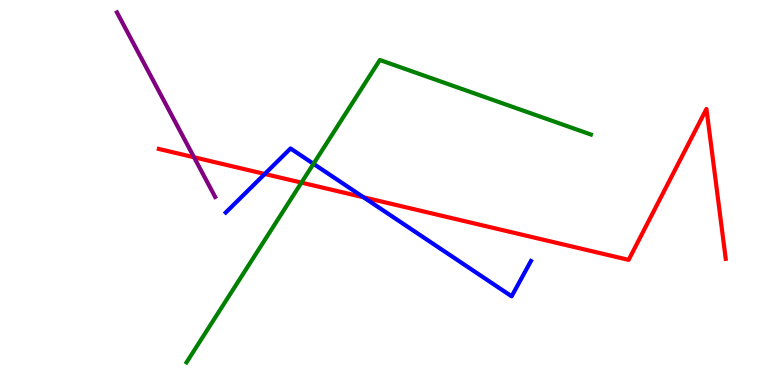[{'lines': ['blue', 'red'], 'intersections': [{'x': 3.42, 'y': 5.48}, {'x': 4.69, 'y': 4.88}]}, {'lines': ['green', 'red'], 'intersections': [{'x': 3.89, 'y': 5.26}]}, {'lines': ['purple', 'red'], 'intersections': [{'x': 2.5, 'y': 5.92}]}, {'lines': ['blue', 'green'], 'intersections': [{'x': 4.04, 'y': 5.74}]}, {'lines': ['blue', 'purple'], 'intersections': []}, {'lines': ['green', 'purple'], 'intersections': []}]